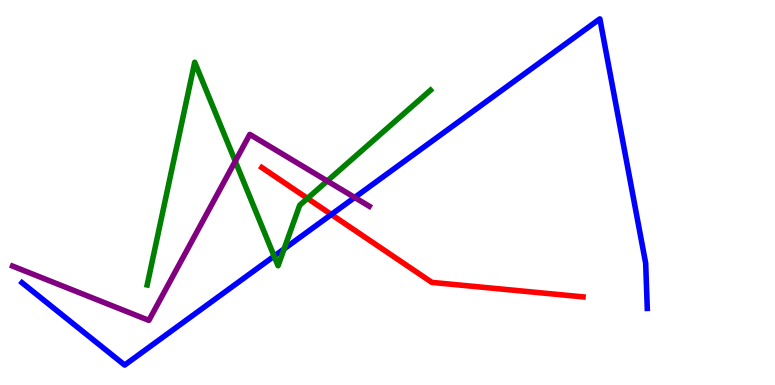[{'lines': ['blue', 'red'], 'intersections': [{'x': 4.28, 'y': 4.43}]}, {'lines': ['green', 'red'], 'intersections': [{'x': 3.97, 'y': 4.85}]}, {'lines': ['purple', 'red'], 'intersections': []}, {'lines': ['blue', 'green'], 'intersections': [{'x': 3.54, 'y': 3.35}, {'x': 3.67, 'y': 3.53}]}, {'lines': ['blue', 'purple'], 'intersections': [{'x': 4.58, 'y': 4.87}]}, {'lines': ['green', 'purple'], 'intersections': [{'x': 3.04, 'y': 5.81}, {'x': 4.22, 'y': 5.3}]}]